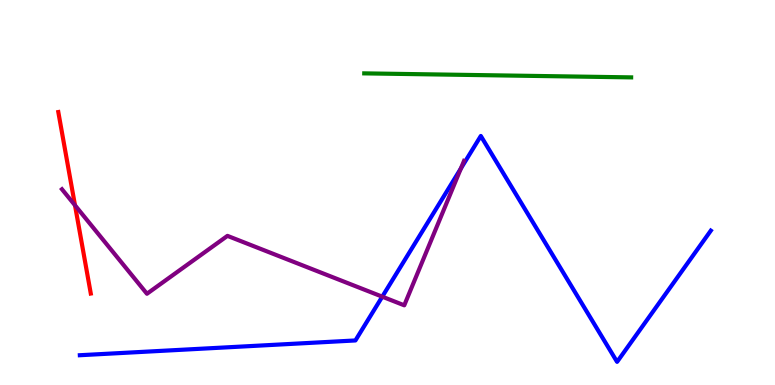[{'lines': ['blue', 'red'], 'intersections': []}, {'lines': ['green', 'red'], 'intersections': []}, {'lines': ['purple', 'red'], 'intersections': [{'x': 0.968, 'y': 4.67}]}, {'lines': ['blue', 'green'], 'intersections': []}, {'lines': ['blue', 'purple'], 'intersections': [{'x': 4.93, 'y': 2.29}, {'x': 5.95, 'y': 5.62}]}, {'lines': ['green', 'purple'], 'intersections': []}]